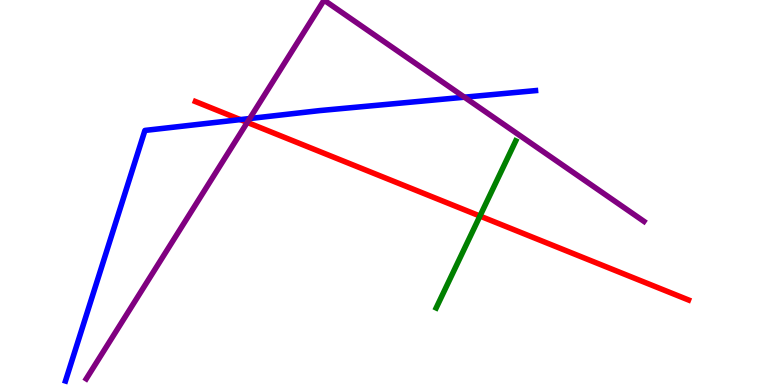[{'lines': ['blue', 'red'], 'intersections': [{'x': 3.1, 'y': 6.89}]}, {'lines': ['green', 'red'], 'intersections': [{'x': 6.19, 'y': 4.39}]}, {'lines': ['purple', 'red'], 'intersections': [{'x': 3.19, 'y': 6.82}]}, {'lines': ['blue', 'green'], 'intersections': []}, {'lines': ['blue', 'purple'], 'intersections': [{'x': 3.22, 'y': 6.92}, {'x': 5.99, 'y': 7.48}]}, {'lines': ['green', 'purple'], 'intersections': []}]